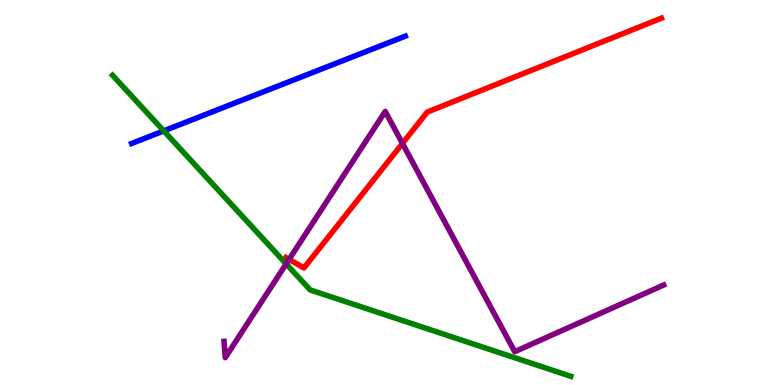[{'lines': ['blue', 'red'], 'intersections': []}, {'lines': ['green', 'red'], 'intersections': []}, {'lines': ['purple', 'red'], 'intersections': [{'x': 3.73, 'y': 3.26}, {'x': 5.19, 'y': 6.27}]}, {'lines': ['blue', 'green'], 'intersections': [{'x': 2.11, 'y': 6.6}]}, {'lines': ['blue', 'purple'], 'intersections': []}, {'lines': ['green', 'purple'], 'intersections': [{'x': 3.69, 'y': 3.15}]}]